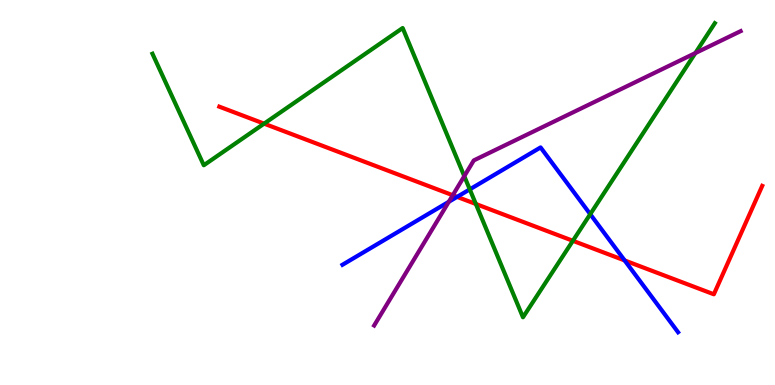[{'lines': ['blue', 'red'], 'intersections': [{'x': 5.9, 'y': 4.89}, {'x': 8.06, 'y': 3.24}]}, {'lines': ['green', 'red'], 'intersections': [{'x': 3.41, 'y': 6.79}, {'x': 6.14, 'y': 4.7}, {'x': 7.39, 'y': 3.75}]}, {'lines': ['purple', 'red'], 'intersections': [{'x': 5.84, 'y': 4.93}]}, {'lines': ['blue', 'green'], 'intersections': [{'x': 6.06, 'y': 5.08}, {'x': 7.62, 'y': 4.44}]}, {'lines': ['blue', 'purple'], 'intersections': [{'x': 5.79, 'y': 4.76}]}, {'lines': ['green', 'purple'], 'intersections': [{'x': 5.99, 'y': 5.42}, {'x': 8.97, 'y': 8.62}]}]